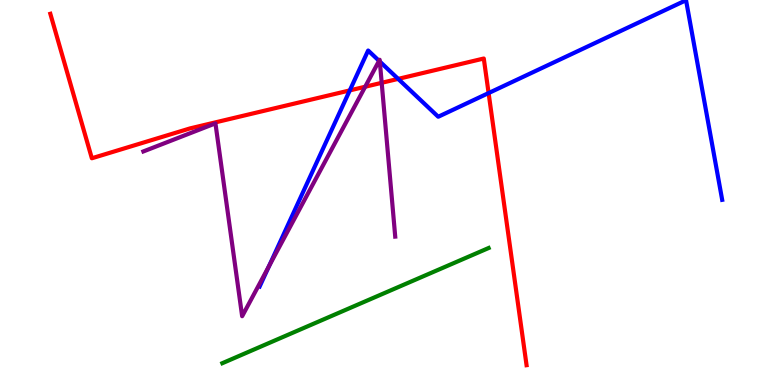[{'lines': ['blue', 'red'], 'intersections': [{'x': 4.51, 'y': 7.65}, {'x': 5.14, 'y': 7.95}, {'x': 6.3, 'y': 7.58}]}, {'lines': ['green', 'red'], 'intersections': []}, {'lines': ['purple', 'red'], 'intersections': [{'x': 4.71, 'y': 7.75}, {'x': 4.93, 'y': 7.85}]}, {'lines': ['blue', 'green'], 'intersections': []}, {'lines': ['blue', 'purple'], 'intersections': [{'x': 3.47, 'y': 3.09}, {'x': 4.89, 'y': 8.42}, {'x': 4.9, 'y': 8.4}]}, {'lines': ['green', 'purple'], 'intersections': []}]